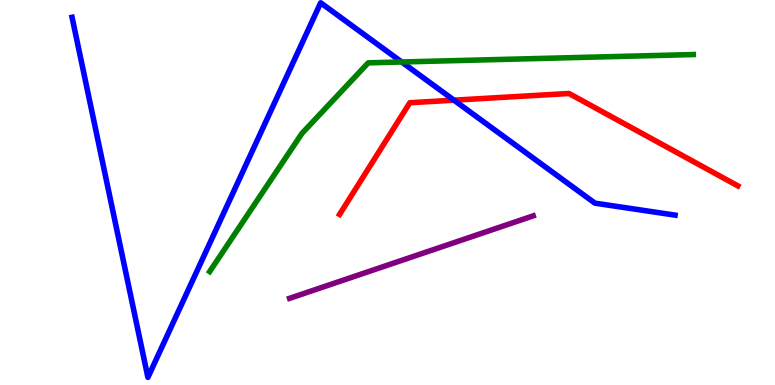[{'lines': ['blue', 'red'], 'intersections': [{'x': 5.86, 'y': 7.4}]}, {'lines': ['green', 'red'], 'intersections': []}, {'lines': ['purple', 'red'], 'intersections': []}, {'lines': ['blue', 'green'], 'intersections': [{'x': 5.18, 'y': 8.39}]}, {'lines': ['blue', 'purple'], 'intersections': []}, {'lines': ['green', 'purple'], 'intersections': []}]